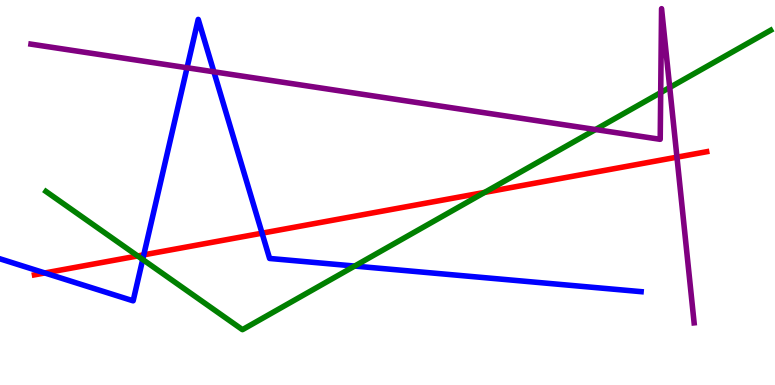[{'lines': ['blue', 'red'], 'intersections': [{'x': 0.578, 'y': 2.91}, {'x': 1.86, 'y': 3.38}, {'x': 3.38, 'y': 3.94}]}, {'lines': ['green', 'red'], 'intersections': [{'x': 1.78, 'y': 3.35}, {'x': 6.25, 'y': 5.0}]}, {'lines': ['purple', 'red'], 'intersections': [{'x': 8.73, 'y': 5.92}]}, {'lines': ['blue', 'green'], 'intersections': [{'x': 1.84, 'y': 3.26}, {'x': 4.58, 'y': 3.09}]}, {'lines': ['blue', 'purple'], 'intersections': [{'x': 2.41, 'y': 8.24}, {'x': 2.76, 'y': 8.13}]}, {'lines': ['green', 'purple'], 'intersections': [{'x': 7.68, 'y': 6.64}, {'x': 8.53, 'y': 7.59}, {'x': 8.64, 'y': 7.73}]}]